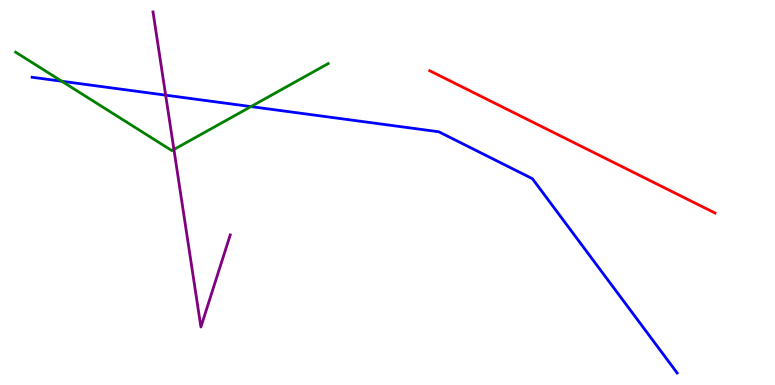[{'lines': ['blue', 'red'], 'intersections': []}, {'lines': ['green', 'red'], 'intersections': []}, {'lines': ['purple', 'red'], 'intersections': []}, {'lines': ['blue', 'green'], 'intersections': [{'x': 0.797, 'y': 7.89}, {'x': 3.24, 'y': 7.23}]}, {'lines': ['blue', 'purple'], 'intersections': [{'x': 2.14, 'y': 7.53}]}, {'lines': ['green', 'purple'], 'intersections': [{'x': 2.24, 'y': 6.12}]}]